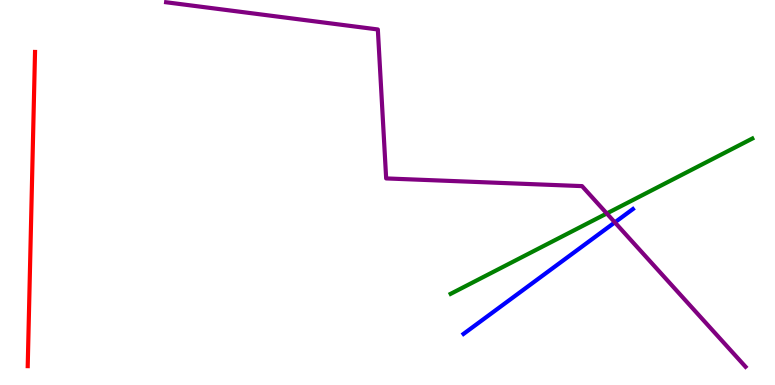[{'lines': ['blue', 'red'], 'intersections': []}, {'lines': ['green', 'red'], 'intersections': []}, {'lines': ['purple', 'red'], 'intersections': []}, {'lines': ['blue', 'green'], 'intersections': []}, {'lines': ['blue', 'purple'], 'intersections': [{'x': 7.93, 'y': 4.22}]}, {'lines': ['green', 'purple'], 'intersections': [{'x': 7.83, 'y': 4.46}]}]